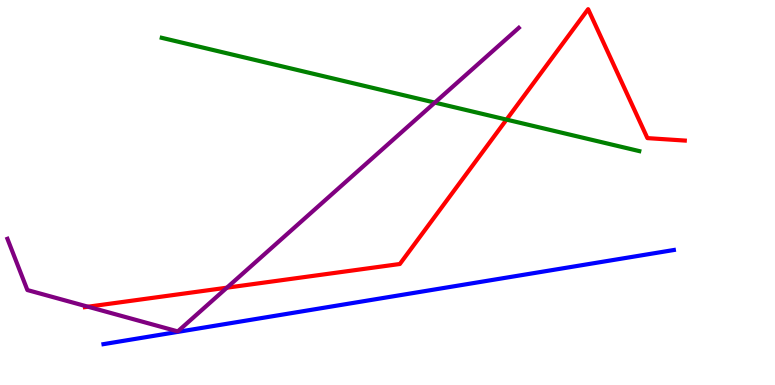[{'lines': ['blue', 'red'], 'intersections': []}, {'lines': ['green', 'red'], 'intersections': [{'x': 6.54, 'y': 6.89}]}, {'lines': ['purple', 'red'], 'intersections': [{'x': 1.14, 'y': 2.03}, {'x': 2.93, 'y': 2.53}]}, {'lines': ['blue', 'green'], 'intersections': []}, {'lines': ['blue', 'purple'], 'intersections': []}, {'lines': ['green', 'purple'], 'intersections': [{'x': 5.61, 'y': 7.34}]}]